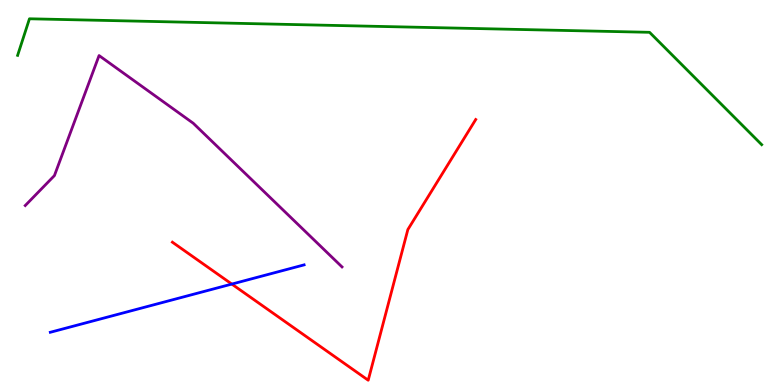[{'lines': ['blue', 'red'], 'intersections': [{'x': 2.99, 'y': 2.62}]}, {'lines': ['green', 'red'], 'intersections': []}, {'lines': ['purple', 'red'], 'intersections': []}, {'lines': ['blue', 'green'], 'intersections': []}, {'lines': ['blue', 'purple'], 'intersections': []}, {'lines': ['green', 'purple'], 'intersections': []}]